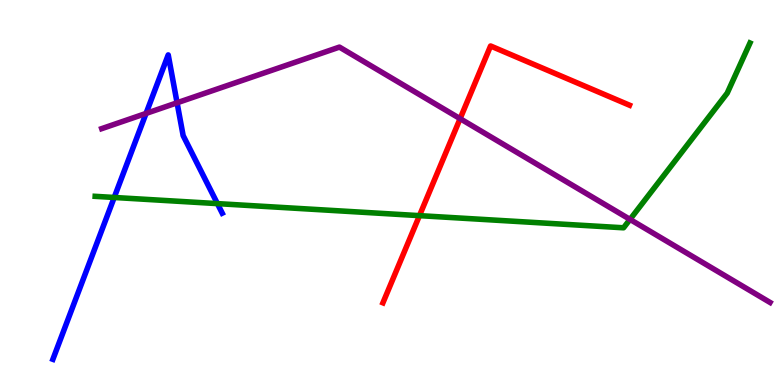[{'lines': ['blue', 'red'], 'intersections': []}, {'lines': ['green', 'red'], 'intersections': [{'x': 5.41, 'y': 4.4}]}, {'lines': ['purple', 'red'], 'intersections': [{'x': 5.94, 'y': 6.92}]}, {'lines': ['blue', 'green'], 'intersections': [{'x': 1.47, 'y': 4.87}, {'x': 2.81, 'y': 4.71}]}, {'lines': ['blue', 'purple'], 'intersections': [{'x': 1.88, 'y': 7.05}, {'x': 2.28, 'y': 7.33}]}, {'lines': ['green', 'purple'], 'intersections': [{'x': 8.13, 'y': 4.3}]}]